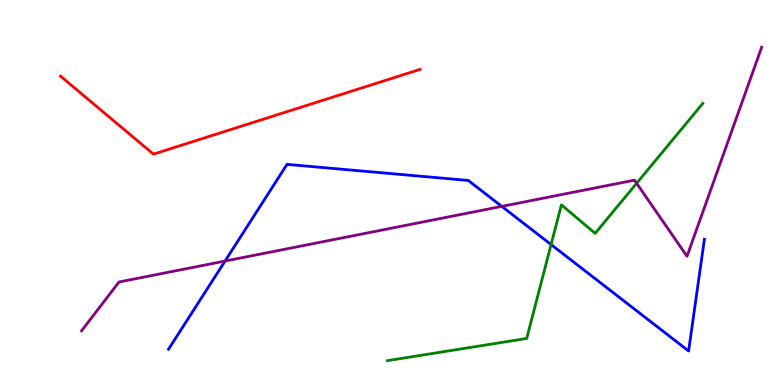[{'lines': ['blue', 'red'], 'intersections': []}, {'lines': ['green', 'red'], 'intersections': []}, {'lines': ['purple', 'red'], 'intersections': []}, {'lines': ['blue', 'green'], 'intersections': [{'x': 7.11, 'y': 3.65}]}, {'lines': ['blue', 'purple'], 'intersections': [{'x': 2.9, 'y': 3.22}, {'x': 6.47, 'y': 4.64}]}, {'lines': ['green', 'purple'], 'intersections': [{'x': 8.21, 'y': 5.24}]}]